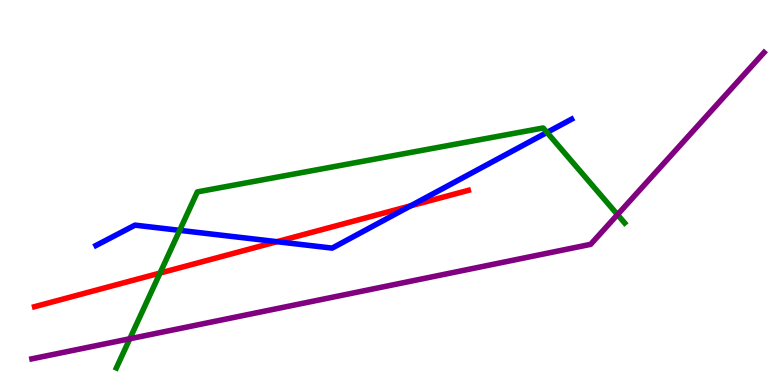[{'lines': ['blue', 'red'], 'intersections': [{'x': 3.57, 'y': 3.72}, {'x': 5.3, 'y': 4.65}]}, {'lines': ['green', 'red'], 'intersections': [{'x': 2.06, 'y': 2.91}]}, {'lines': ['purple', 'red'], 'intersections': []}, {'lines': ['blue', 'green'], 'intersections': [{'x': 2.32, 'y': 4.02}, {'x': 7.06, 'y': 6.56}]}, {'lines': ['blue', 'purple'], 'intersections': []}, {'lines': ['green', 'purple'], 'intersections': [{'x': 1.67, 'y': 1.2}, {'x': 7.97, 'y': 4.43}]}]